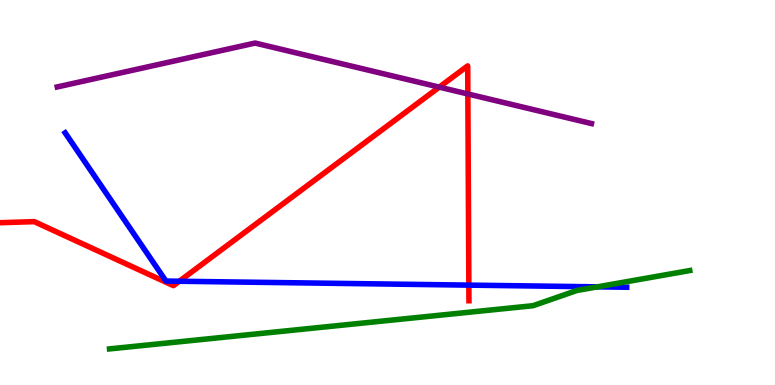[{'lines': ['blue', 'red'], 'intersections': [{'x': 2.31, 'y': 2.69}, {'x': 6.05, 'y': 2.59}]}, {'lines': ['green', 'red'], 'intersections': []}, {'lines': ['purple', 'red'], 'intersections': [{'x': 5.67, 'y': 7.74}, {'x': 6.04, 'y': 7.56}]}, {'lines': ['blue', 'green'], 'intersections': [{'x': 7.71, 'y': 2.55}]}, {'lines': ['blue', 'purple'], 'intersections': []}, {'lines': ['green', 'purple'], 'intersections': []}]